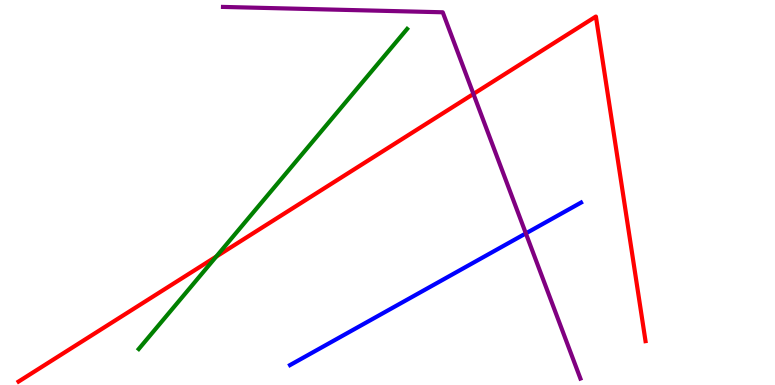[{'lines': ['blue', 'red'], 'intersections': []}, {'lines': ['green', 'red'], 'intersections': [{'x': 2.79, 'y': 3.34}]}, {'lines': ['purple', 'red'], 'intersections': [{'x': 6.11, 'y': 7.56}]}, {'lines': ['blue', 'green'], 'intersections': []}, {'lines': ['blue', 'purple'], 'intersections': [{'x': 6.79, 'y': 3.94}]}, {'lines': ['green', 'purple'], 'intersections': []}]